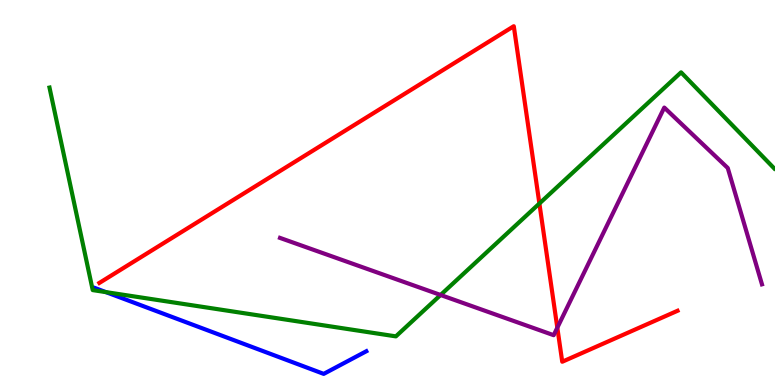[{'lines': ['blue', 'red'], 'intersections': []}, {'lines': ['green', 'red'], 'intersections': [{'x': 6.96, 'y': 4.71}]}, {'lines': ['purple', 'red'], 'intersections': [{'x': 7.19, 'y': 1.49}]}, {'lines': ['blue', 'green'], 'intersections': [{'x': 1.37, 'y': 2.41}]}, {'lines': ['blue', 'purple'], 'intersections': []}, {'lines': ['green', 'purple'], 'intersections': [{'x': 5.68, 'y': 2.34}]}]